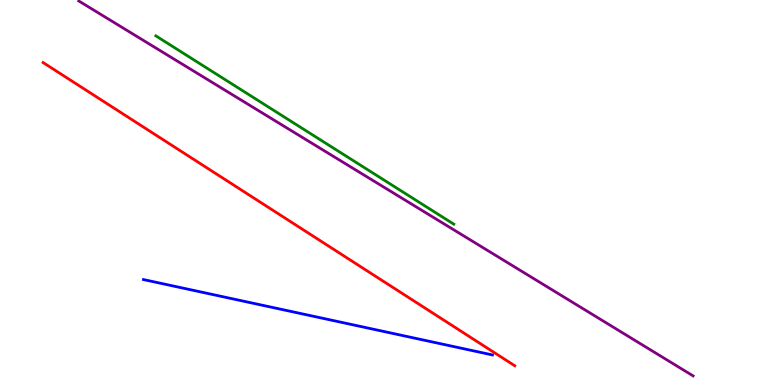[{'lines': ['blue', 'red'], 'intersections': []}, {'lines': ['green', 'red'], 'intersections': []}, {'lines': ['purple', 'red'], 'intersections': []}, {'lines': ['blue', 'green'], 'intersections': []}, {'lines': ['blue', 'purple'], 'intersections': []}, {'lines': ['green', 'purple'], 'intersections': []}]